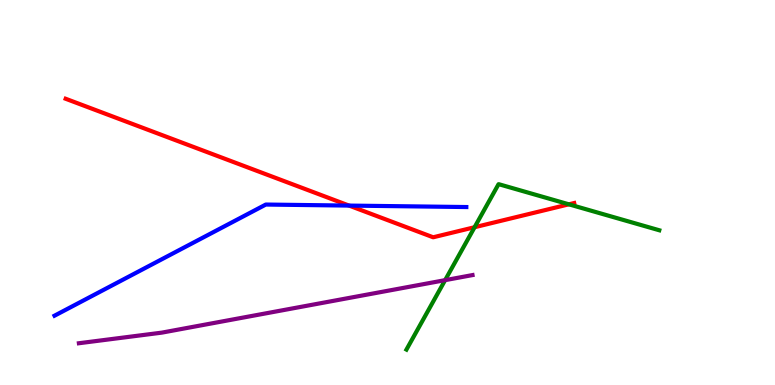[{'lines': ['blue', 'red'], 'intersections': [{'x': 4.5, 'y': 4.66}]}, {'lines': ['green', 'red'], 'intersections': [{'x': 6.12, 'y': 4.1}, {'x': 7.34, 'y': 4.69}]}, {'lines': ['purple', 'red'], 'intersections': []}, {'lines': ['blue', 'green'], 'intersections': []}, {'lines': ['blue', 'purple'], 'intersections': []}, {'lines': ['green', 'purple'], 'intersections': [{'x': 5.74, 'y': 2.72}]}]